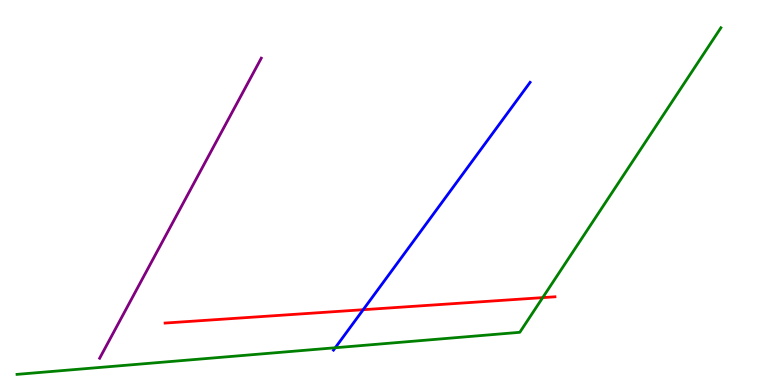[{'lines': ['blue', 'red'], 'intersections': [{'x': 4.69, 'y': 1.96}]}, {'lines': ['green', 'red'], 'intersections': [{'x': 7.0, 'y': 2.27}]}, {'lines': ['purple', 'red'], 'intersections': []}, {'lines': ['blue', 'green'], 'intersections': [{'x': 4.33, 'y': 0.968}]}, {'lines': ['blue', 'purple'], 'intersections': []}, {'lines': ['green', 'purple'], 'intersections': []}]